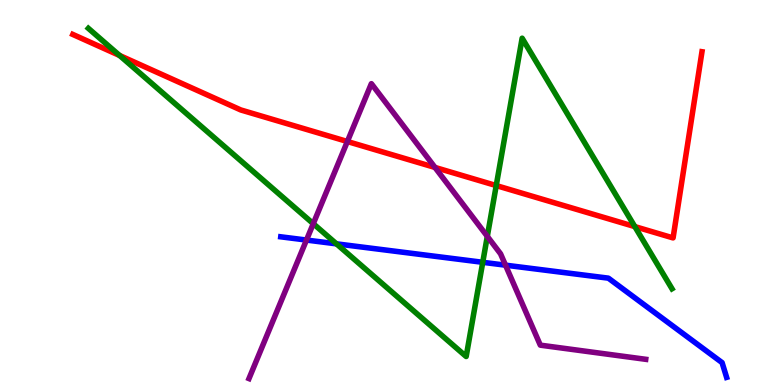[{'lines': ['blue', 'red'], 'intersections': []}, {'lines': ['green', 'red'], 'intersections': [{'x': 1.54, 'y': 8.56}, {'x': 6.4, 'y': 5.18}, {'x': 8.19, 'y': 4.11}]}, {'lines': ['purple', 'red'], 'intersections': [{'x': 4.48, 'y': 6.32}, {'x': 5.61, 'y': 5.65}]}, {'lines': ['blue', 'green'], 'intersections': [{'x': 4.34, 'y': 3.67}, {'x': 6.23, 'y': 3.19}]}, {'lines': ['blue', 'purple'], 'intersections': [{'x': 3.95, 'y': 3.76}, {'x': 6.52, 'y': 3.11}]}, {'lines': ['green', 'purple'], 'intersections': [{'x': 4.04, 'y': 4.19}, {'x': 6.29, 'y': 3.86}]}]